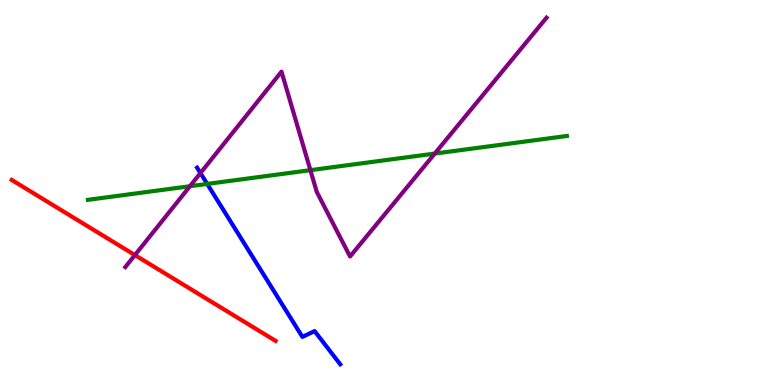[{'lines': ['blue', 'red'], 'intersections': []}, {'lines': ['green', 'red'], 'intersections': []}, {'lines': ['purple', 'red'], 'intersections': [{'x': 1.74, 'y': 3.37}]}, {'lines': ['blue', 'green'], 'intersections': [{'x': 2.67, 'y': 5.22}]}, {'lines': ['blue', 'purple'], 'intersections': [{'x': 2.59, 'y': 5.5}]}, {'lines': ['green', 'purple'], 'intersections': [{'x': 2.45, 'y': 5.16}, {'x': 4.01, 'y': 5.58}, {'x': 5.61, 'y': 6.01}]}]